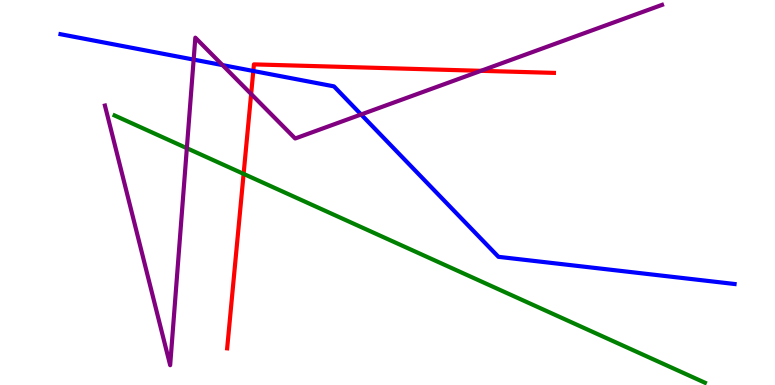[{'lines': ['blue', 'red'], 'intersections': [{'x': 3.27, 'y': 8.16}]}, {'lines': ['green', 'red'], 'intersections': [{'x': 3.14, 'y': 5.48}]}, {'lines': ['purple', 'red'], 'intersections': [{'x': 3.24, 'y': 7.56}, {'x': 6.21, 'y': 8.16}]}, {'lines': ['blue', 'green'], 'intersections': []}, {'lines': ['blue', 'purple'], 'intersections': [{'x': 2.5, 'y': 8.45}, {'x': 2.87, 'y': 8.31}, {'x': 4.66, 'y': 7.03}]}, {'lines': ['green', 'purple'], 'intersections': [{'x': 2.41, 'y': 6.15}]}]